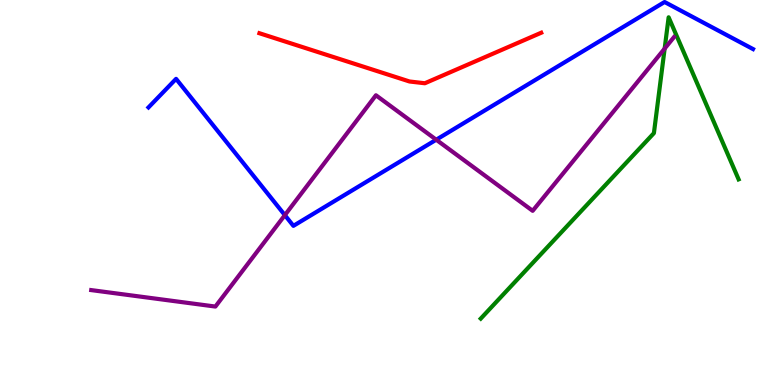[{'lines': ['blue', 'red'], 'intersections': []}, {'lines': ['green', 'red'], 'intersections': []}, {'lines': ['purple', 'red'], 'intersections': []}, {'lines': ['blue', 'green'], 'intersections': []}, {'lines': ['blue', 'purple'], 'intersections': [{'x': 3.68, 'y': 4.41}, {'x': 5.63, 'y': 6.37}]}, {'lines': ['green', 'purple'], 'intersections': [{'x': 8.58, 'y': 8.74}]}]